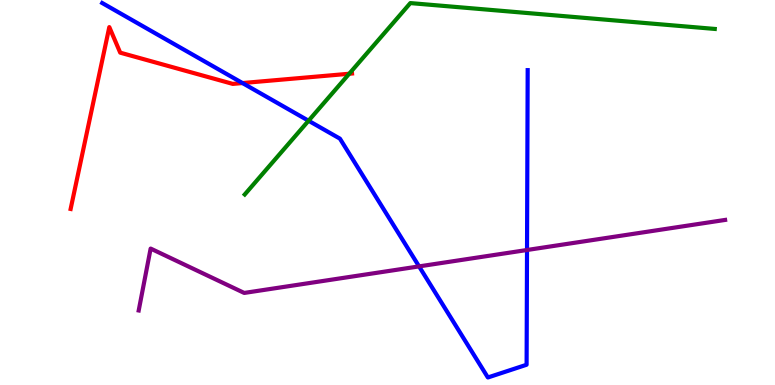[{'lines': ['blue', 'red'], 'intersections': [{'x': 3.13, 'y': 7.84}]}, {'lines': ['green', 'red'], 'intersections': [{'x': 4.51, 'y': 8.08}]}, {'lines': ['purple', 'red'], 'intersections': []}, {'lines': ['blue', 'green'], 'intersections': [{'x': 3.98, 'y': 6.86}]}, {'lines': ['blue', 'purple'], 'intersections': [{'x': 5.41, 'y': 3.08}, {'x': 6.8, 'y': 3.51}]}, {'lines': ['green', 'purple'], 'intersections': []}]